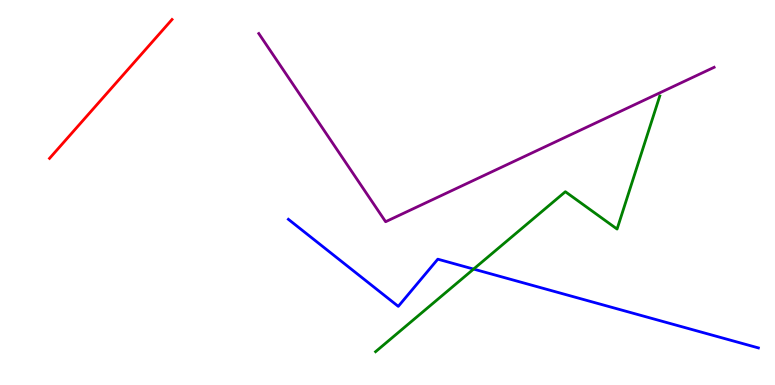[{'lines': ['blue', 'red'], 'intersections': []}, {'lines': ['green', 'red'], 'intersections': []}, {'lines': ['purple', 'red'], 'intersections': []}, {'lines': ['blue', 'green'], 'intersections': [{'x': 6.11, 'y': 3.01}]}, {'lines': ['blue', 'purple'], 'intersections': []}, {'lines': ['green', 'purple'], 'intersections': []}]